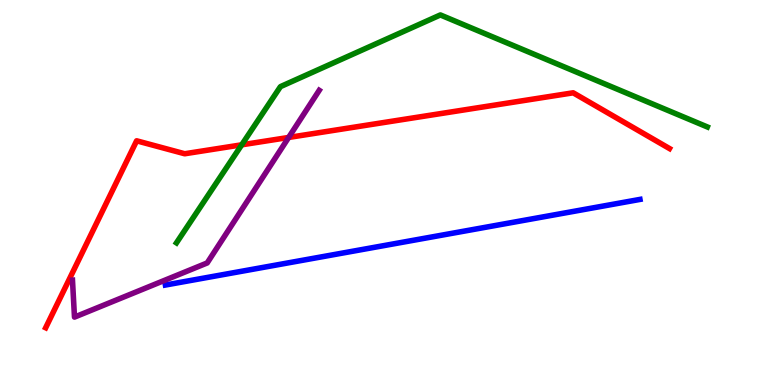[{'lines': ['blue', 'red'], 'intersections': []}, {'lines': ['green', 'red'], 'intersections': [{'x': 3.12, 'y': 6.24}]}, {'lines': ['purple', 'red'], 'intersections': [{'x': 3.72, 'y': 6.43}]}, {'lines': ['blue', 'green'], 'intersections': []}, {'lines': ['blue', 'purple'], 'intersections': []}, {'lines': ['green', 'purple'], 'intersections': []}]